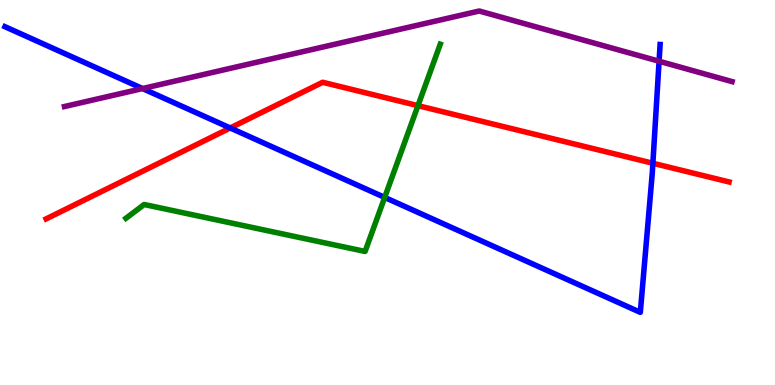[{'lines': ['blue', 'red'], 'intersections': [{'x': 2.97, 'y': 6.68}, {'x': 8.42, 'y': 5.76}]}, {'lines': ['green', 'red'], 'intersections': [{'x': 5.39, 'y': 7.26}]}, {'lines': ['purple', 'red'], 'intersections': []}, {'lines': ['blue', 'green'], 'intersections': [{'x': 4.96, 'y': 4.87}]}, {'lines': ['blue', 'purple'], 'intersections': [{'x': 1.84, 'y': 7.7}, {'x': 8.5, 'y': 8.41}]}, {'lines': ['green', 'purple'], 'intersections': []}]